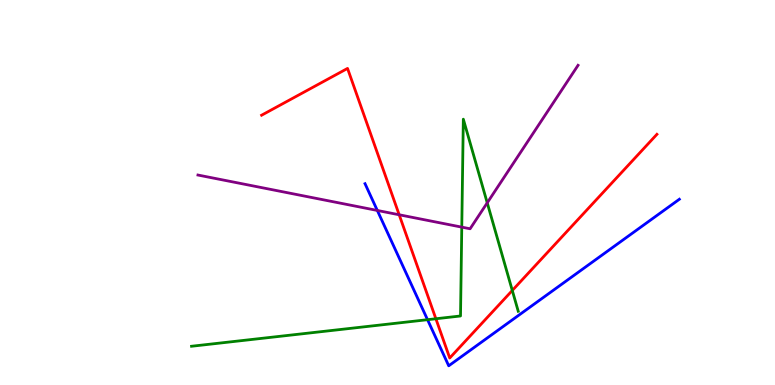[{'lines': ['blue', 'red'], 'intersections': []}, {'lines': ['green', 'red'], 'intersections': [{'x': 5.62, 'y': 1.72}, {'x': 6.61, 'y': 2.46}]}, {'lines': ['purple', 'red'], 'intersections': [{'x': 5.15, 'y': 4.42}]}, {'lines': ['blue', 'green'], 'intersections': [{'x': 5.52, 'y': 1.7}]}, {'lines': ['blue', 'purple'], 'intersections': [{'x': 4.87, 'y': 4.53}]}, {'lines': ['green', 'purple'], 'intersections': [{'x': 5.96, 'y': 4.1}, {'x': 6.29, 'y': 4.73}]}]